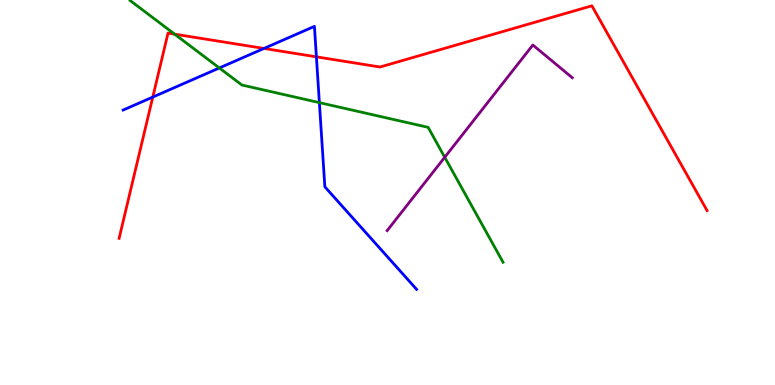[{'lines': ['blue', 'red'], 'intersections': [{'x': 1.97, 'y': 7.48}, {'x': 3.41, 'y': 8.74}, {'x': 4.08, 'y': 8.52}]}, {'lines': ['green', 'red'], 'intersections': [{'x': 2.25, 'y': 9.11}]}, {'lines': ['purple', 'red'], 'intersections': []}, {'lines': ['blue', 'green'], 'intersections': [{'x': 2.83, 'y': 8.23}, {'x': 4.12, 'y': 7.33}]}, {'lines': ['blue', 'purple'], 'intersections': []}, {'lines': ['green', 'purple'], 'intersections': [{'x': 5.74, 'y': 5.92}]}]